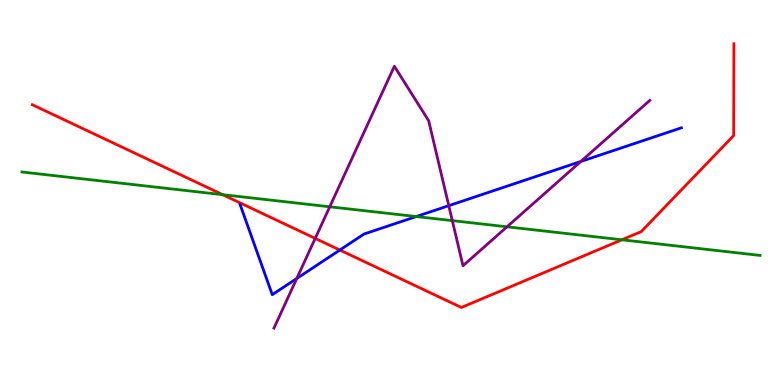[{'lines': ['blue', 'red'], 'intersections': [{'x': 4.38, 'y': 3.51}]}, {'lines': ['green', 'red'], 'intersections': [{'x': 2.87, 'y': 4.94}, {'x': 8.02, 'y': 3.77}]}, {'lines': ['purple', 'red'], 'intersections': [{'x': 4.07, 'y': 3.81}]}, {'lines': ['blue', 'green'], 'intersections': [{'x': 5.37, 'y': 4.38}]}, {'lines': ['blue', 'purple'], 'intersections': [{'x': 3.83, 'y': 2.77}, {'x': 5.79, 'y': 4.66}, {'x': 7.49, 'y': 5.81}]}, {'lines': ['green', 'purple'], 'intersections': [{'x': 4.25, 'y': 4.63}, {'x': 5.84, 'y': 4.27}, {'x': 6.54, 'y': 4.11}]}]